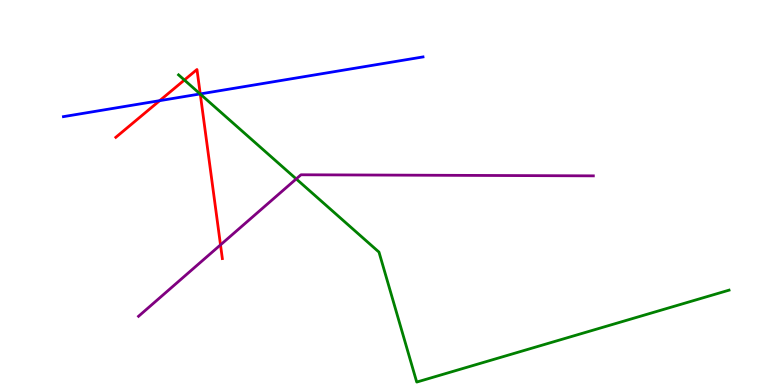[{'lines': ['blue', 'red'], 'intersections': [{'x': 2.06, 'y': 7.39}, {'x': 2.58, 'y': 7.56}]}, {'lines': ['green', 'red'], 'intersections': [{'x': 2.38, 'y': 7.92}, {'x': 2.58, 'y': 7.56}]}, {'lines': ['purple', 'red'], 'intersections': [{'x': 2.85, 'y': 3.64}]}, {'lines': ['blue', 'green'], 'intersections': [{'x': 2.58, 'y': 7.56}]}, {'lines': ['blue', 'purple'], 'intersections': []}, {'lines': ['green', 'purple'], 'intersections': [{'x': 3.82, 'y': 5.35}]}]